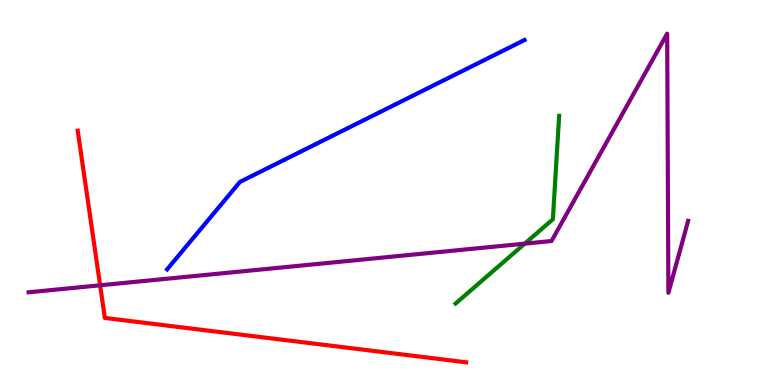[{'lines': ['blue', 'red'], 'intersections': []}, {'lines': ['green', 'red'], 'intersections': []}, {'lines': ['purple', 'red'], 'intersections': [{'x': 1.29, 'y': 2.59}]}, {'lines': ['blue', 'green'], 'intersections': []}, {'lines': ['blue', 'purple'], 'intersections': []}, {'lines': ['green', 'purple'], 'intersections': [{'x': 6.77, 'y': 3.67}]}]